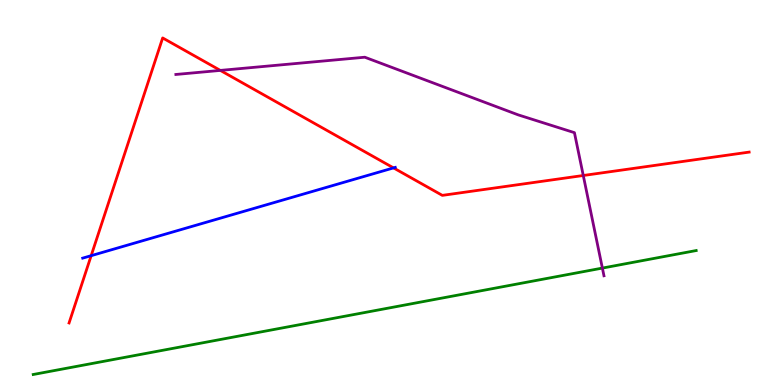[{'lines': ['blue', 'red'], 'intersections': [{'x': 1.18, 'y': 3.36}, {'x': 5.08, 'y': 5.64}]}, {'lines': ['green', 'red'], 'intersections': []}, {'lines': ['purple', 'red'], 'intersections': [{'x': 2.84, 'y': 8.17}, {'x': 7.53, 'y': 5.44}]}, {'lines': ['blue', 'green'], 'intersections': []}, {'lines': ['blue', 'purple'], 'intersections': []}, {'lines': ['green', 'purple'], 'intersections': [{'x': 7.77, 'y': 3.04}]}]